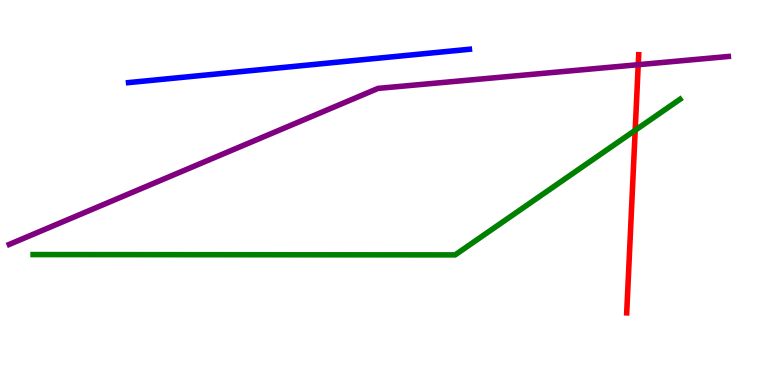[{'lines': ['blue', 'red'], 'intersections': []}, {'lines': ['green', 'red'], 'intersections': [{'x': 8.2, 'y': 6.62}]}, {'lines': ['purple', 'red'], 'intersections': [{'x': 8.24, 'y': 8.32}]}, {'lines': ['blue', 'green'], 'intersections': []}, {'lines': ['blue', 'purple'], 'intersections': []}, {'lines': ['green', 'purple'], 'intersections': []}]